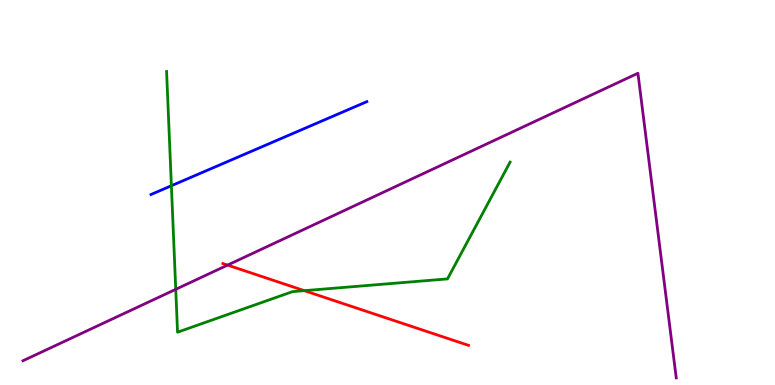[{'lines': ['blue', 'red'], 'intersections': []}, {'lines': ['green', 'red'], 'intersections': [{'x': 3.93, 'y': 2.45}]}, {'lines': ['purple', 'red'], 'intersections': [{'x': 2.94, 'y': 3.11}]}, {'lines': ['blue', 'green'], 'intersections': [{'x': 2.21, 'y': 5.18}]}, {'lines': ['blue', 'purple'], 'intersections': []}, {'lines': ['green', 'purple'], 'intersections': [{'x': 2.27, 'y': 2.48}]}]